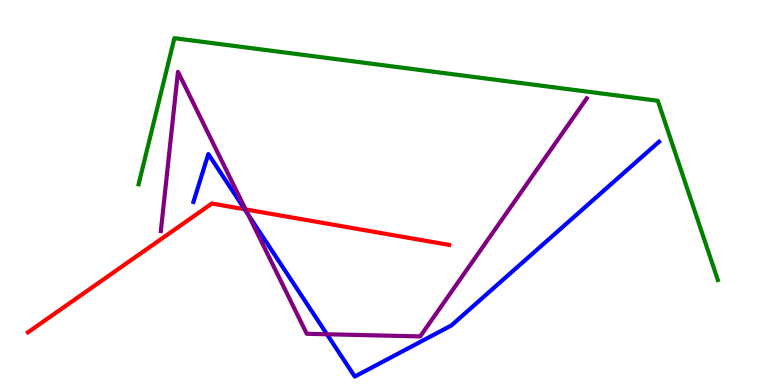[{'lines': ['blue', 'red'], 'intersections': [{'x': 3.16, 'y': 4.56}]}, {'lines': ['green', 'red'], 'intersections': []}, {'lines': ['purple', 'red'], 'intersections': [{'x': 3.17, 'y': 4.56}]}, {'lines': ['blue', 'green'], 'intersections': []}, {'lines': ['blue', 'purple'], 'intersections': [{'x': 3.2, 'y': 4.43}, {'x': 4.22, 'y': 1.32}]}, {'lines': ['green', 'purple'], 'intersections': []}]